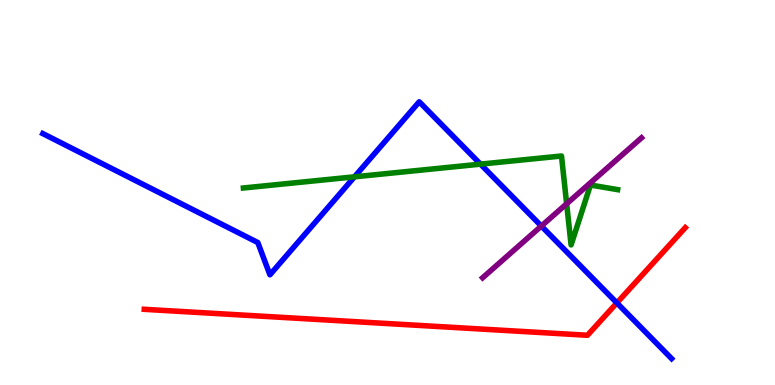[{'lines': ['blue', 'red'], 'intersections': [{'x': 7.96, 'y': 2.13}]}, {'lines': ['green', 'red'], 'intersections': []}, {'lines': ['purple', 'red'], 'intersections': []}, {'lines': ['blue', 'green'], 'intersections': [{'x': 4.57, 'y': 5.41}, {'x': 6.2, 'y': 5.74}]}, {'lines': ['blue', 'purple'], 'intersections': [{'x': 6.99, 'y': 4.13}]}, {'lines': ['green', 'purple'], 'intersections': [{'x': 7.31, 'y': 4.71}]}]